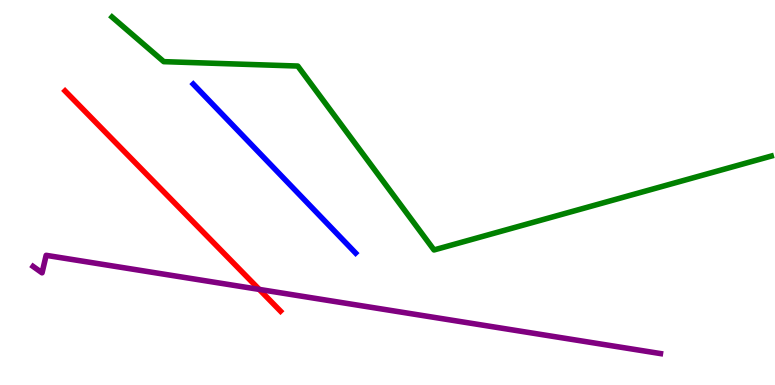[{'lines': ['blue', 'red'], 'intersections': []}, {'lines': ['green', 'red'], 'intersections': []}, {'lines': ['purple', 'red'], 'intersections': [{'x': 3.34, 'y': 2.48}]}, {'lines': ['blue', 'green'], 'intersections': []}, {'lines': ['blue', 'purple'], 'intersections': []}, {'lines': ['green', 'purple'], 'intersections': []}]